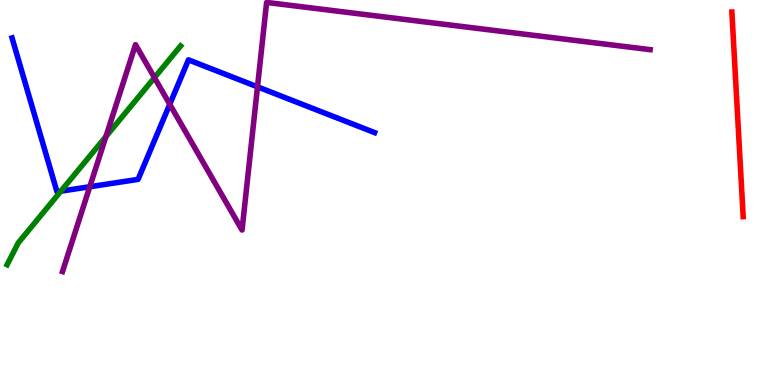[{'lines': ['blue', 'red'], 'intersections': []}, {'lines': ['green', 'red'], 'intersections': []}, {'lines': ['purple', 'red'], 'intersections': []}, {'lines': ['blue', 'green'], 'intersections': [{'x': 0.786, 'y': 5.03}]}, {'lines': ['blue', 'purple'], 'intersections': [{'x': 1.16, 'y': 5.15}, {'x': 2.19, 'y': 7.29}, {'x': 3.32, 'y': 7.74}]}, {'lines': ['green', 'purple'], 'intersections': [{'x': 1.37, 'y': 6.45}, {'x': 1.99, 'y': 7.98}]}]